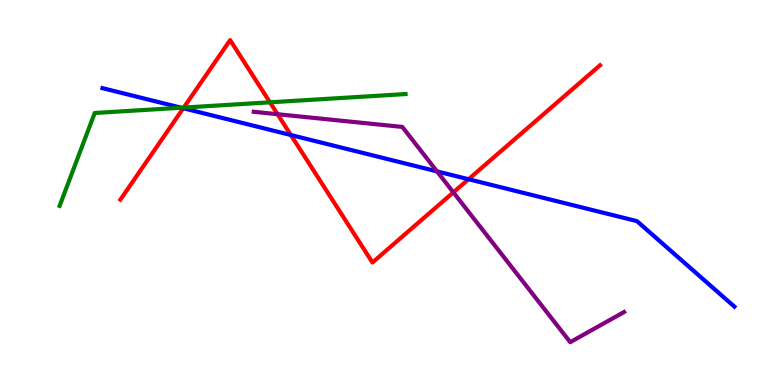[{'lines': ['blue', 'red'], 'intersections': [{'x': 2.36, 'y': 7.19}, {'x': 3.75, 'y': 6.49}, {'x': 6.05, 'y': 5.34}]}, {'lines': ['green', 'red'], 'intersections': [{'x': 2.37, 'y': 7.21}, {'x': 3.48, 'y': 7.34}]}, {'lines': ['purple', 'red'], 'intersections': [{'x': 3.58, 'y': 7.03}, {'x': 5.85, 'y': 5.0}]}, {'lines': ['blue', 'green'], 'intersections': [{'x': 2.34, 'y': 7.2}]}, {'lines': ['blue', 'purple'], 'intersections': [{'x': 5.64, 'y': 5.55}]}, {'lines': ['green', 'purple'], 'intersections': []}]